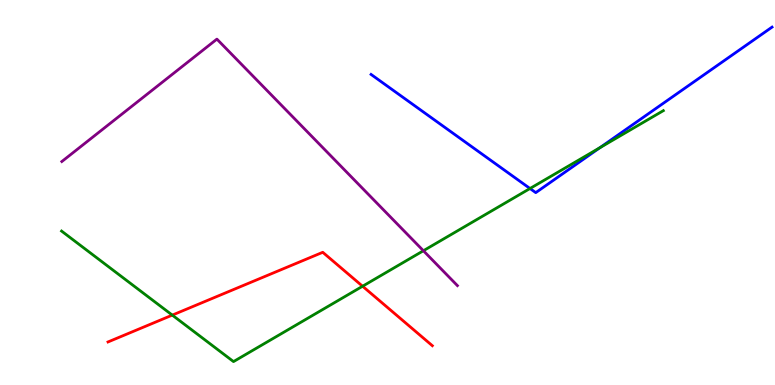[{'lines': ['blue', 'red'], 'intersections': []}, {'lines': ['green', 'red'], 'intersections': [{'x': 2.22, 'y': 1.82}, {'x': 4.68, 'y': 2.57}]}, {'lines': ['purple', 'red'], 'intersections': []}, {'lines': ['blue', 'green'], 'intersections': [{'x': 6.84, 'y': 5.1}, {'x': 7.74, 'y': 6.16}]}, {'lines': ['blue', 'purple'], 'intersections': []}, {'lines': ['green', 'purple'], 'intersections': [{'x': 5.46, 'y': 3.49}]}]